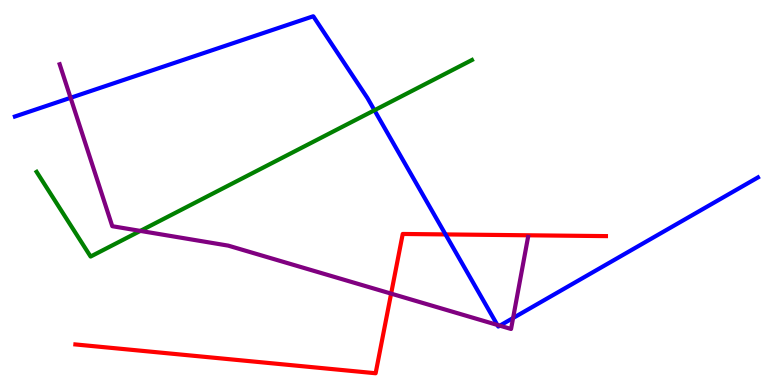[{'lines': ['blue', 'red'], 'intersections': [{'x': 5.75, 'y': 3.91}]}, {'lines': ['green', 'red'], 'intersections': []}, {'lines': ['purple', 'red'], 'intersections': [{'x': 5.05, 'y': 2.37}]}, {'lines': ['blue', 'green'], 'intersections': [{'x': 4.83, 'y': 7.14}]}, {'lines': ['blue', 'purple'], 'intersections': [{'x': 0.911, 'y': 7.46}, {'x': 6.42, 'y': 1.56}, {'x': 6.45, 'y': 1.54}, {'x': 6.62, 'y': 1.74}]}, {'lines': ['green', 'purple'], 'intersections': [{'x': 1.81, 'y': 4.0}]}]